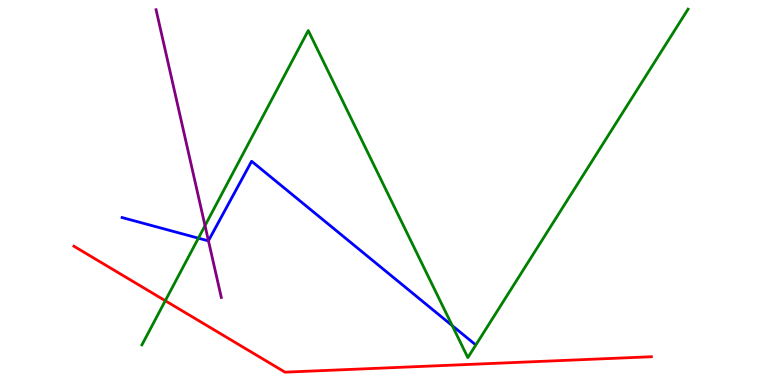[{'lines': ['blue', 'red'], 'intersections': []}, {'lines': ['green', 'red'], 'intersections': [{'x': 2.13, 'y': 2.19}]}, {'lines': ['purple', 'red'], 'intersections': []}, {'lines': ['blue', 'green'], 'intersections': [{'x': 2.56, 'y': 3.81}, {'x': 5.84, 'y': 1.54}]}, {'lines': ['blue', 'purple'], 'intersections': [{'x': 2.69, 'y': 3.75}]}, {'lines': ['green', 'purple'], 'intersections': [{'x': 2.65, 'y': 4.14}]}]